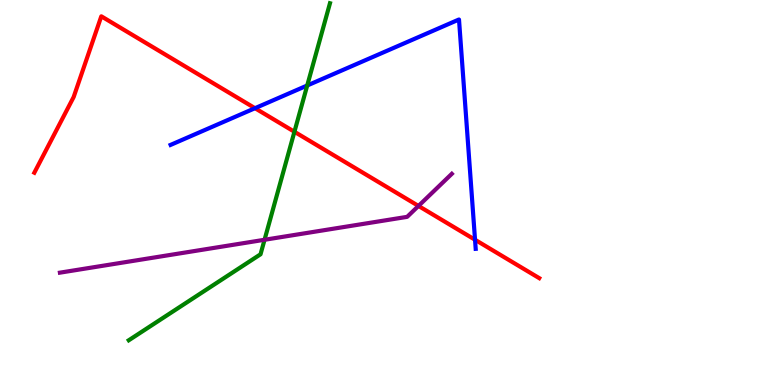[{'lines': ['blue', 'red'], 'intersections': [{'x': 3.29, 'y': 7.19}, {'x': 6.13, 'y': 3.77}]}, {'lines': ['green', 'red'], 'intersections': [{'x': 3.8, 'y': 6.58}]}, {'lines': ['purple', 'red'], 'intersections': [{'x': 5.4, 'y': 4.65}]}, {'lines': ['blue', 'green'], 'intersections': [{'x': 3.96, 'y': 7.78}]}, {'lines': ['blue', 'purple'], 'intersections': []}, {'lines': ['green', 'purple'], 'intersections': [{'x': 3.41, 'y': 3.77}]}]